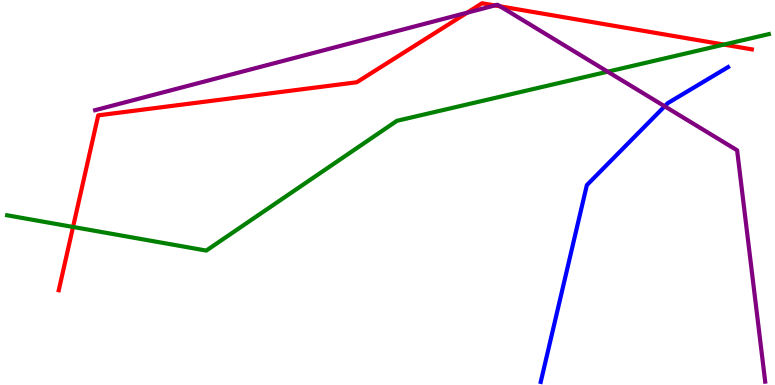[{'lines': ['blue', 'red'], 'intersections': []}, {'lines': ['green', 'red'], 'intersections': [{'x': 0.942, 'y': 4.1}, {'x': 9.34, 'y': 8.84}]}, {'lines': ['purple', 'red'], 'intersections': [{'x': 6.03, 'y': 9.67}, {'x': 6.38, 'y': 9.86}, {'x': 6.45, 'y': 9.84}]}, {'lines': ['blue', 'green'], 'intersections': []}, {'lines': ['blue', 'purple'], 'intersections': [{'x': 8.58, 'y': 7.24}]}, {'lines': ['green', 'purple'], 'intersections': [{'x': 7.84, 'y': 8.14}]}]